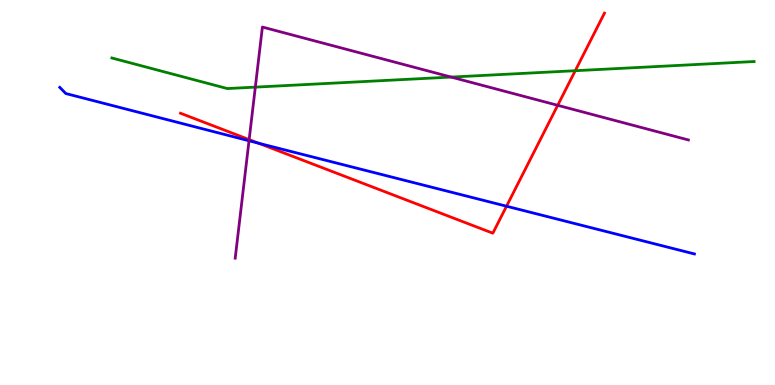[{'lines': ['blue', 'red'], 'intersections': [{'x': 3.34, 'y': 6.28}, {'x': 6.54, 'y': 4.64}]}, {'lines': ['green', 'red'], 'intersections': [{'x': 7.42, 'y': 8.16}]}, {'lines': ['purple', 'red'], 'intersections': [{'x': 3.21, 'y': 6.37}, {'x': 7.2, 'y': 7.26}]}, {'lines': ['blue', 'green'], 'intersections': []}, {'lines': ['blue', 'purple'], 'intersections': [{'x': 3.21, 'y': 6.34}]}, {'lines': ['green', 'purple'], 'intersections': [{'x': 3.29, 'y': 7.74}, {'x': 5.82, 'y': 8.0}]}]